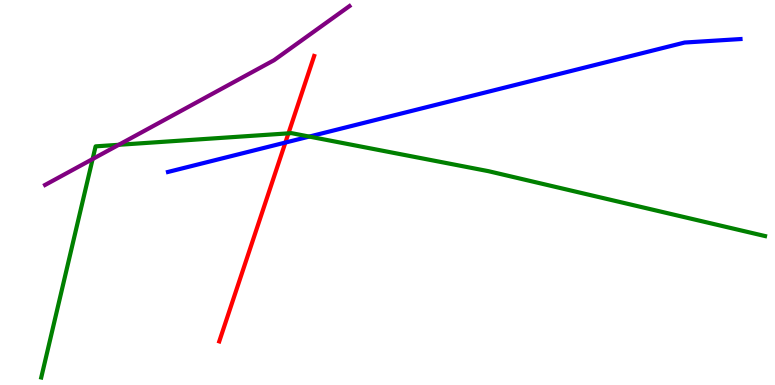[{'lines': ['blue', 'red'], 'intersections': [{'x': 3.68, 'y': 6.3}]}, {'lines': ['green', 'red'], 'intersections': [{'x': 3.72, 'y': 6.54}]}, {'lines': ['purple', 'red'], 'intersections': []}, {'lines': ['blue', 'green'], 'intersections': [{'x': 3.99, 'y': 6.45}]}, {'lines': ['blue', 'purple'], 'intersections': []}, {'lines': ['green', 'purple'], 'intersections': [{'x': 1.2, 'y': 5.87}, {'x': 1.53, 'y': 6.24}]}]